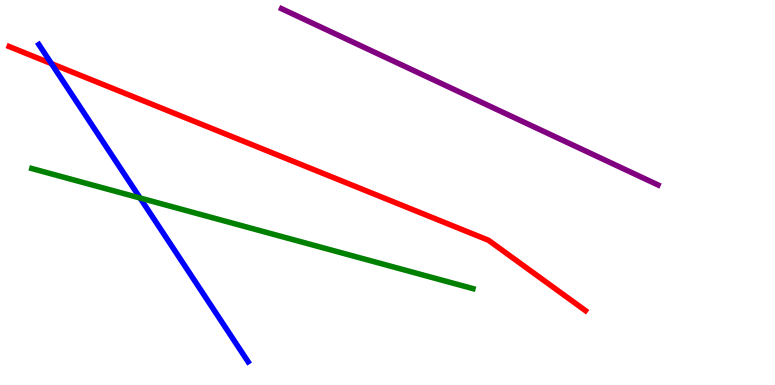[{'lines': ['blue', 'red'], 'intersections': [{'x': 0.664, 'y': 8.35}]}, {'lines': ['green', 'red'], 'intersections': []}, {'lines': ['purple', 'red'], 'intersections': []}, {'lines': ['blue', 'green'], 'intersections': [{'x': 1.81, 'y': 4.86}]}, {'lines': ['blue', 'purple'], 'intersections': []}, {'lines': ['green', 'purple'], 'intersections': []}]